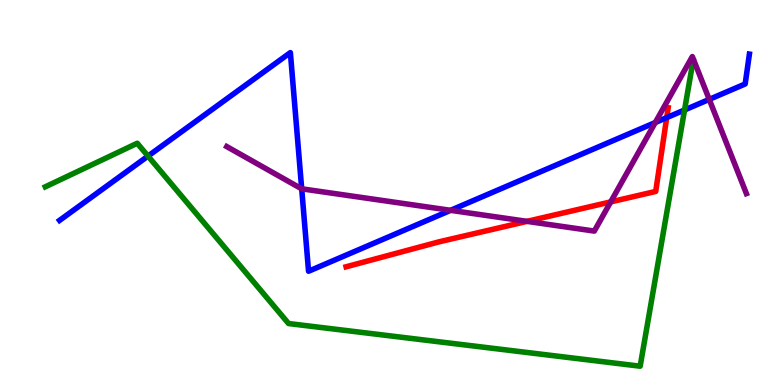[{'lines': ['blue', 'red'], 'intersections': [{'x': 8.6, 'y': 6.94}]}, {'lines': ['green', 'red'], 'intersections': []}, {'lines': ['purple', 'red'], 'intersections': [{'x': 6.8, 'y': 4.25}, {'x': 7.88, 'y': 4.76}]}, {'lines': ['blue', 'green'], 'intersections': [{'x': 1.91, 'y': 5.95}, {'x': 8.83, 'y': 7.14}]}, {'lines': ['blue', 'purple'], 'intersections': [{'x': 3.89, 'y': 5.1}, {'x': 5.81, 'y': 4.54}, {'x': 8.46, 'y': 6.82}, {'x': 9.15, 'y': 7.42}]}, {'lines': ['green', 'purple'], 'intersections': []}]